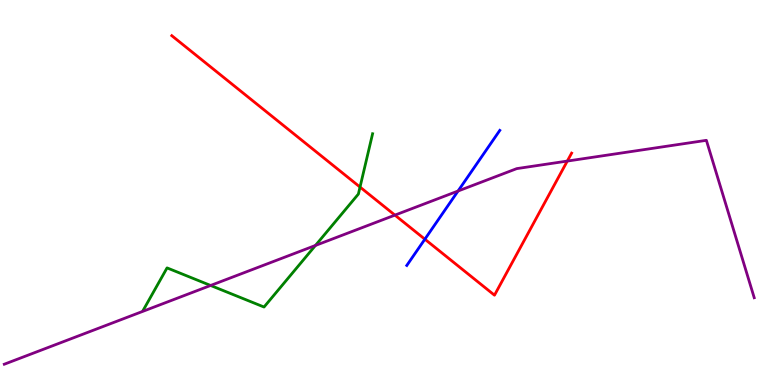[{'lines': ['blue', 'red'], 'intersections': [{'x': 5.48, 'y': 3.79}]}, {'lines': ['green', 'red'], 'intersections': [{'x': 4.65, 'y': 5.14}]}, {'lines': ['purple', 'red'], 'intersections': [{'x': 5.1, 'y': 4.41}, {'x': 7.32, 'y': 5.82}]}, {'lines': ['blue', 'green'], 'intersections': []}, {'lines': ['blue', 'purple'], 'intersections': [{'x': 5.91, 'y': 5.04}]}, {'lines': ['green', 'purple'], 'intersections': [{'x': 2.72, 'y': 2.59}, {'x': 4.07, 'y': 3.62}]}]